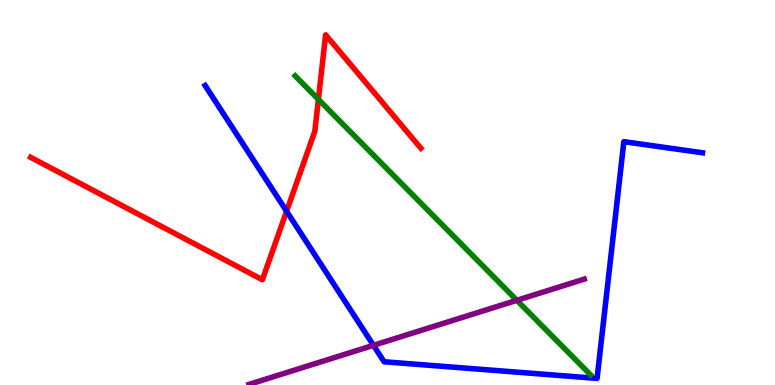[{'lines': ['blue', 'red'], 'intersections': [{'x': 3.7, 'y': 4.51}]}, {'lines': ['green', 'red'], 'intersections': [{'x': 4.11, 'y': 7.42}]}, {'lines': ['purple', 'red'], 'intersections': []}, {'lines': ['blue', 'green'], 'intersections': []}, {'lines': ['blue', 'purple'], 'intersections': [{'x': 4.82, 'y': 1.03}]}, {'lines': ['green', 'purple'], 'intersections': [{'x': 6.67, 'y': 2.2}]}]